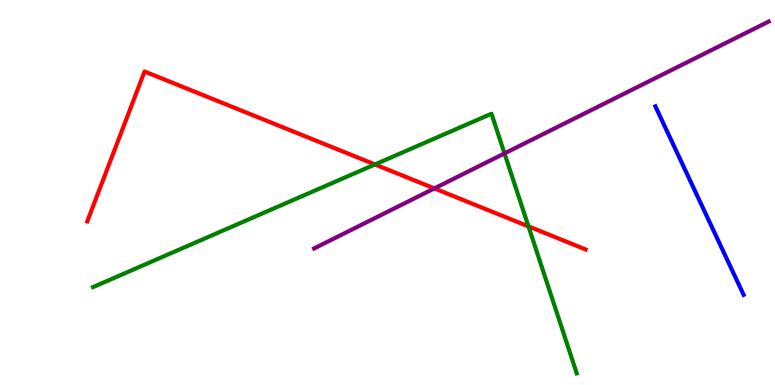[{'lines': ['blue', 'red'], 'intersections': []}, {'lines': ['green', 'red'], 'intersections': [{'x': 4.84, 'y': 5.73}, {'x': 6.82, 'y': 4.12}]}, {'lines': ['purple', 'red'], 'intersections': [{'x': 5.6, 'y': 5.11}]}, {'lines': ['blue', 'green'], 'intersections': []}, {'lines': ['blue', 'purple'], 'intersections': []}, {'lines': ['green', 'purple'], 'intersections': [{'x': 6.51, 'y': 6.02}]}]